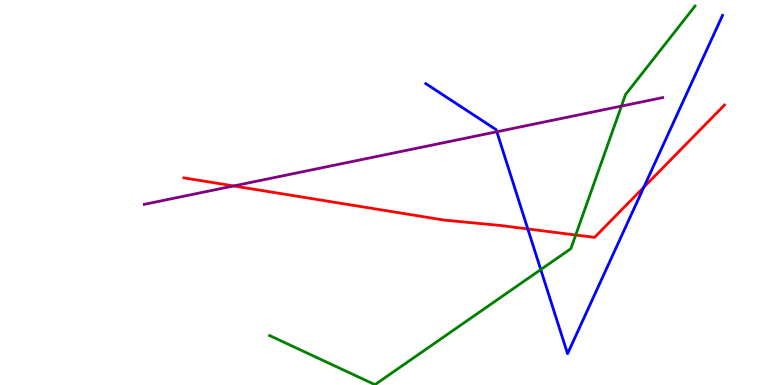[{'lines': ['blue', 'red'], 'intersections': [{'x': 6.81, 'y': 4.05}, {'x': 8.31, 'y': 5.14}]}, {'lines': ['green', 'red'], 'intersections': [{'x': 7.43, 'y': 3.9}]}, {'lines': ['purple', 'red'], 'intersections': [{'x': 3.01, 'y': 5.17}]}, {'lines': ['blue', 'green'], 'intersections': [{'x': 6.98, 'y': 3.0}]}, {'lines': ['blue', 'purple'], 'intersections': [{'x': 6.41, 'y': 6.58}]}, {'lines': ['green', 'purple'], 'intersections': [{'x': 8.02, 'y': 7.24}]}]